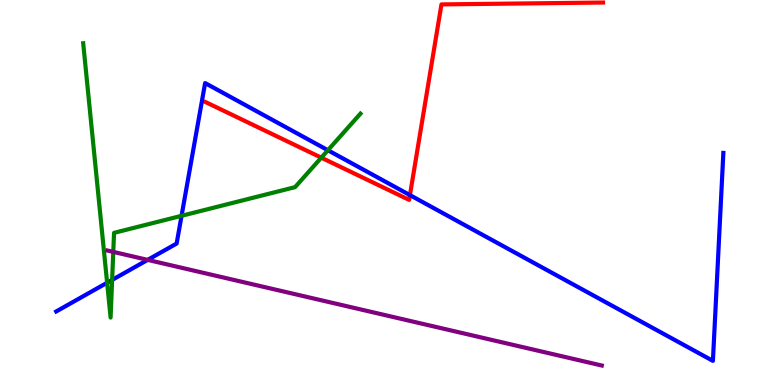[{'lines': ['blue', 'red'], 'intersections': [{'x': 5.29, 'y': 4.93}]}, {'lines': ['green', 'red'], 'intersections': [{'x': 4.15, 'y': 5.9}]}, {'lines': ['purple', 'red'], 'intersections': []}, {'lines': ['blue', 'green'], 'intersections': [{'x': 1.38, 'y': 2.66}, {'x': 1.45, 'y': 2.73}, {'x': 2.34, 'y': 4.39}, {'x': 4.23, 'y': 6.1}]}, {'lines': ['blue', 'purple'], 'intersections': [{'x': 1.91, 'y': 3.25}]}, {'lines': ['green', 'purple'], 'intersections': [{'x': 1.46, 'y': 3.46}]}]